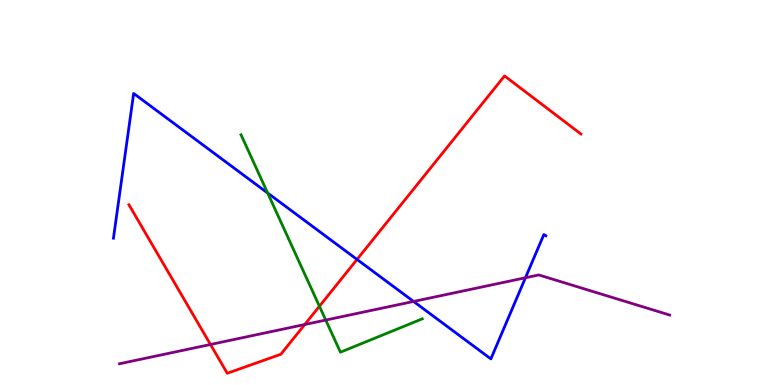[{'lines': ['blue', 'red'], 'intersections': [{'x': 4.61, 'y': 3.26}]}, {'lines': ['green', 'red'], 'intersections': [{'x': 4.12, 'y': 2.05}]}, {'lines': ['purple', 'red'], 'intersections': [{'x': 2.72, 'y': 1.05}, {'x': 3.93, 'y': 1.57}]}, {'lines': ['blue', 'green'], 'intersections': [{'x': 3.45, 'y': 4.99}]}, {'lines': ['blue', 'purple'], 'intersections': [{'x': 5.34, 'y': 2.17}, {'x': 6.78, 'y': 2.79}]}, {'lines': ['green', 'purple'], 'intersections': [{'x': 4.2, 'y': 1.69}]}]